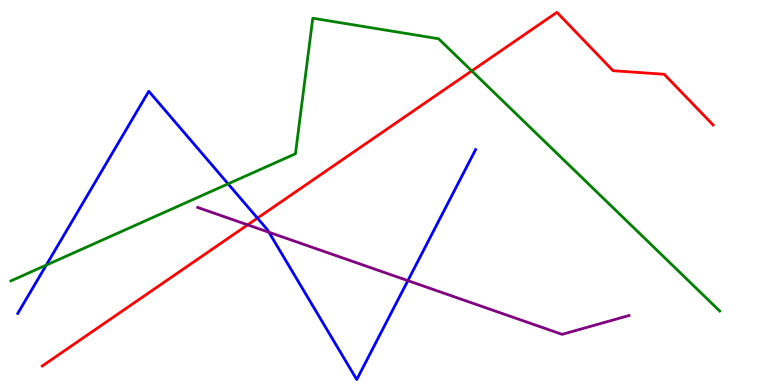[{'lines': ['blue', 'red'], 'intersections': [{'x': 3.32, 'y': 4.33}]}, {'lines': ['green', 'red'], 'intersections': [{'x': 6.09, 'y': 8.16}]}, {'lines': ['purple', 'red'], 'intersections': [{'x': 3.2, 'y': 4.16}]}, {'lines': ['blue', 'green'], 'intersections': [{'x': 0.597, 'y': 3.11}, {'x': 2.94, 'y': 5.22}]}, {'lines': ['blue', 'purple'], 'intersections': [{'x': 3.47, 'y': 3.97}, {'x': 5.26, 'y': 2.71}]}, {'lines': ['green', 'purple'], 'intersections': []}]